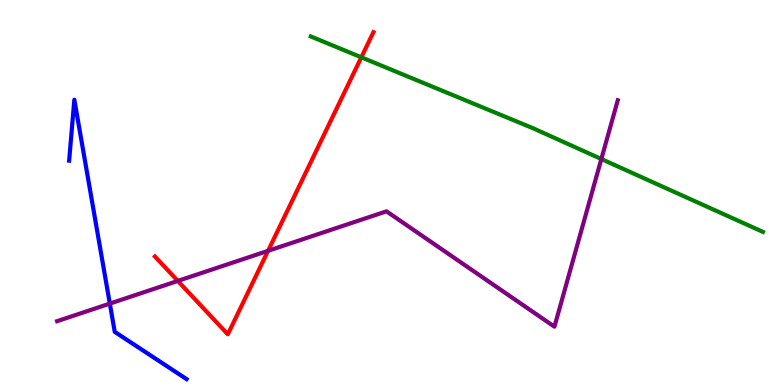[{'lines': ['blue', 'red'], 'intersections': []}, {'lines': ['green', 'red'], 'intersections': [{'x': 4.66, 'y': 8.51}]}, {'lines': ['purple', 'red'], 'intersections': [{'x': 2.29, 'y': 2.7}, {'x': 3.46, 'y': 3.49}]}, {'lines': ['blue', 'green'], 'intersections': []}, {'lines': ['blue', 'purple'], 'intersections': [{'x': 1.42, 'y': 2.11}]}, {'lines': ['green', 'purple'], 'intersections': [{'x': 7.76, 'y': 5.87}]}]